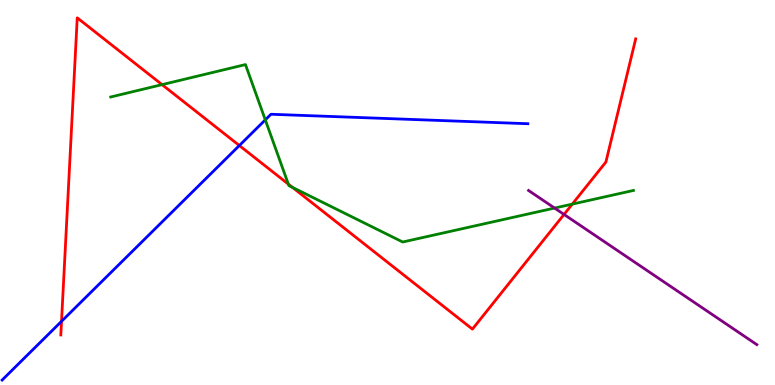[{'lines': ['blue', 'red'], 'intersections': [{'x': 0.794, 'y': 1.65}, {'x': 3.09, 'y': 6.22}]}, {'lines': ['green', 'red'], 'intersections': [{'x': 2.09, 'y': 7.8}, {'x': 3.72, 'y': 5.22}, {'x': 3.77, 'y': 5.13}, {'x': 7.38, 'y': 4.7}]}, {'lines': ['purple', 'red'], 'intersections': [{'x': 7.28, 'y': 4.43}]}, {'lines': ['blue', 'green'], 'intersections': [{'x': 3.42, 'y': 6.89}]}, {'lines': ['blue', 'purple'], 'intersections': []}, {'lines': ['green', 'purple'], 'intersections': [{'x': 7.16, 'y': 4.6}]}]